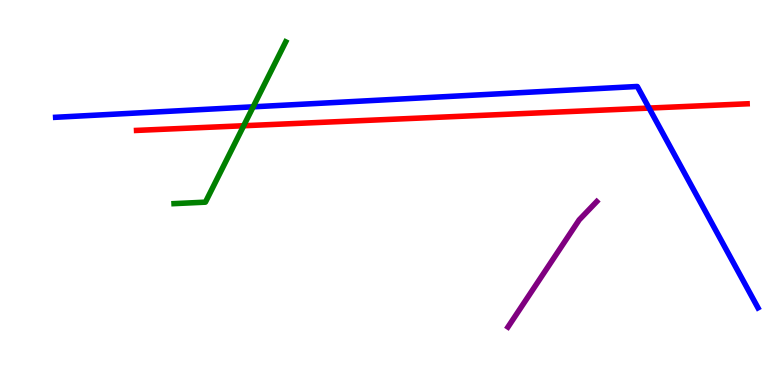[{'lines': ['blue', 'red'], 'intersections': [{'x': 8.38, 'y': 7.19}]}, {'lines': ['green', 'red'], 'intersections': [{'x': 3.14, 'y': 6.73}]}, {'lines': ['purple', 'red'], 'intersections': []}, {'lines': ['blue', 'green'], 'intersections': [{'x': 3.27, 'y': 7.23}]}, {'lines': ['blue', 'purple'], 'intersections': []}, {'lines': ['green', 'purple'], 'intersections': []}]